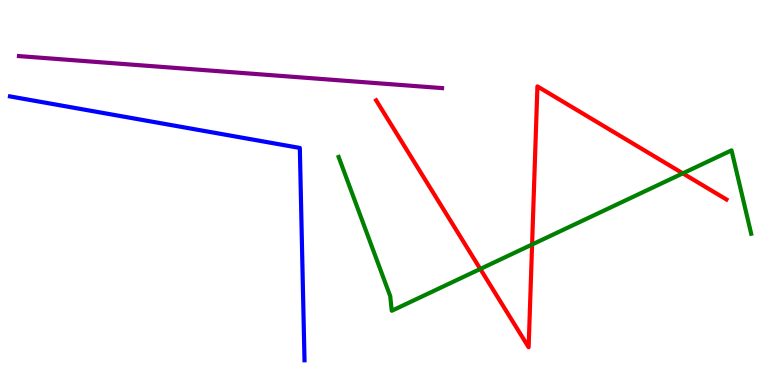[{'lines': ['blue', 'red'], 'intersections': []}, {'lines': ['green', 'red'], 'intersections': [{'x': 6.2, 'y': 3.01}, {'x': 6.87, 'y': 3.65}, {'x': 8.81, 'y': 5.5}]}, {'lines': ['purple', 'red'], 'intersections': []}, {'lines': ['blue', 'green'], 'intersections': []}, {'lines': ['blue', 'purple'], 'intersections': []}, {'lines': ['green', 'purple'], 'intersections': []}]